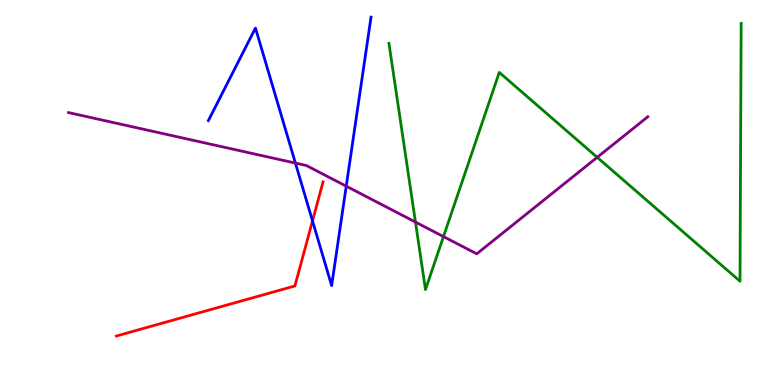[{'lines': ['blue', 'red'], 'intersections': [{'x': 4.03, 'y': 4.26}]}, {'lines': ['green', 'red'], 'intersections': []}, {'lines': ['purple', 'red'], 'intersections': []}, {'lines': ['blue', 'green'], 'intersections': []}, {'lines': ['blue', 'purple'], 'intersections': [{'x': 3.81, 'y': 5.76}, {'x': 4.47, 'y': 5.16}]}, {'lines': ['green', 'purple'], 'intersections': [{'x': 5.36, 'y': 4.23}, {'x': 5.72, 'y': 3.85}, {'x': 7.71, 'y': 5.91}]}]